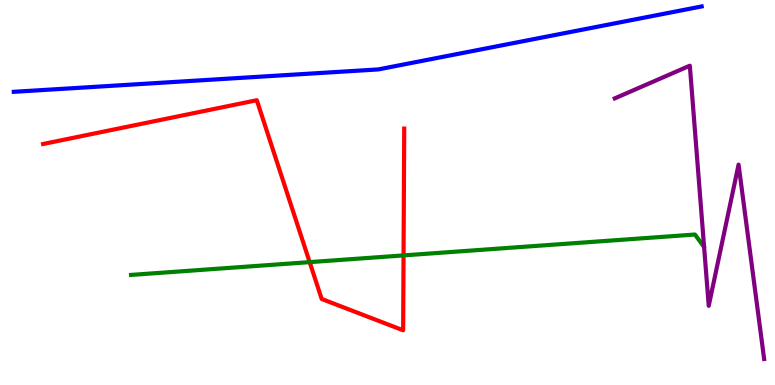[{'lines': ['blue', 'red'], 'intersections': []}, {'lines': ['green', 'red'], 'intersections': [{'x': 4.0, 'y': 3.19}, {'x': 5.21, 'y': 3.37}]}, {'lines': ['purple', 'red'], 'intersections': []}, {'lines': ['blue', 'green'], 'intersections': []}, {'lines': ['blue', 'purple'], 'intersections': []}, {'lines': ['green', 'purple'], 'intersections': []}]